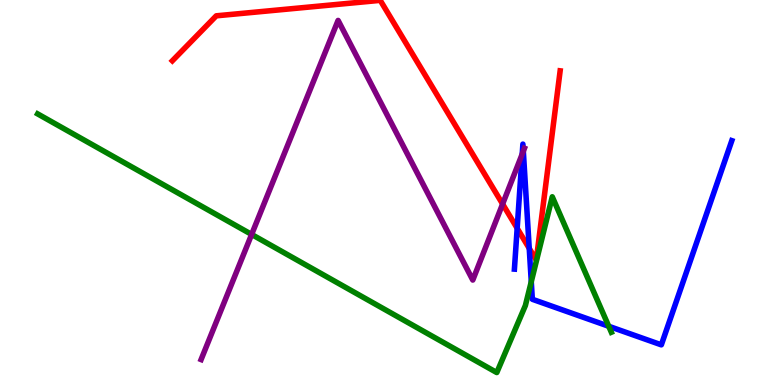[{'lines': ['blue', 'red'], 'intersections': [{'x': 6.67, 'y': 4.07}, {'x': 6.83, 'y': 3.55}]}, {'lines': ['green', 'red'], 'intersections': []}, {'lines': ['purple', 'red'], 'intersections': [{'x': 6.49, 'y': 4.7}]}, {'lines': ['blue', 'green'], 'intersections': [{'x': 6.86, 'y': 2.68}, {'x': 7.85, 'y': 1.53}]}, {'lines': ['blue', 'purple'], 'intersections': [{'x': 6.74, 'y': 6.0}, {'x': 6.75, 'y': 6.07}]}, {'lines': ['green', 'purple'], 'intersections': [{'x': 3.25, 'y': 3.91}]}]